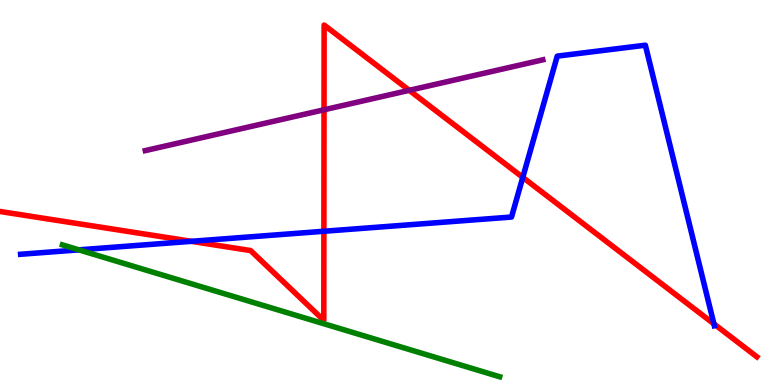[{'lines': ['blue', 'red'], 'intersections': [{'x': 2.47, 'y': 3.73}, {'x': 4.18, 'y': 3.99}, {'x': 6.75, 'y': 5.39}, {'x': 9.21, 'y': 1.59}]}, {'lines': ['green', 'red'], 'intersections': []}, {'lines': ['purple', 'red'], 'intersections': [{'x': 4.18, 'y': 7.15}, {'x': 5.28, 'y': 7.65}]}, {'lines': ['blue', 'green'], 'intersections': [{'x': 1.02, 'y': 3.51}]}, {'lines': ['blue', 'purple'], 'intersections': []}, {'lines': ['green', 'purple'], 'intersections': []}]